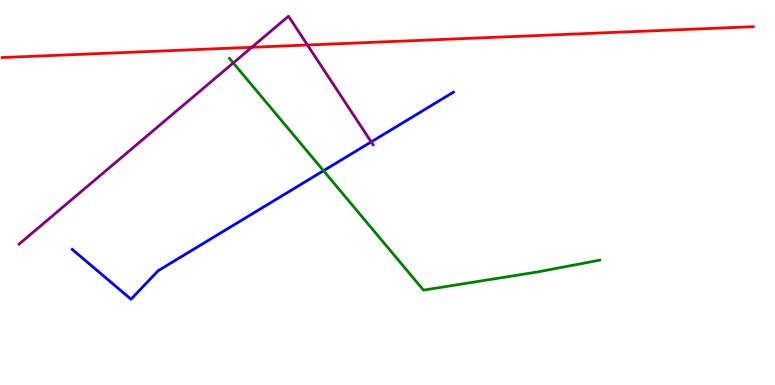[{'lines': ['blue', 'red'], 'intersections': []}, {'lines': ['green', 'red'], 'intersections': []}, {'lines': ['purple', 'red'], 'intersections': [{'x': 3.25, 'y': 8.77}, {'x': 3.97, 'y': 8.83}]}, {'lines': ['blue', 'green'], 'intersections': [{'x': 4.17, 'y': 5.57}]}, {'lines': ['blue', 'purple'], 'intersections': [{'x': 4.79, 'y': 6.31}]}, {'lines': ['green', 'purple'], 'intersections': [{'x': 3.01, 'y': 8.37}]}]